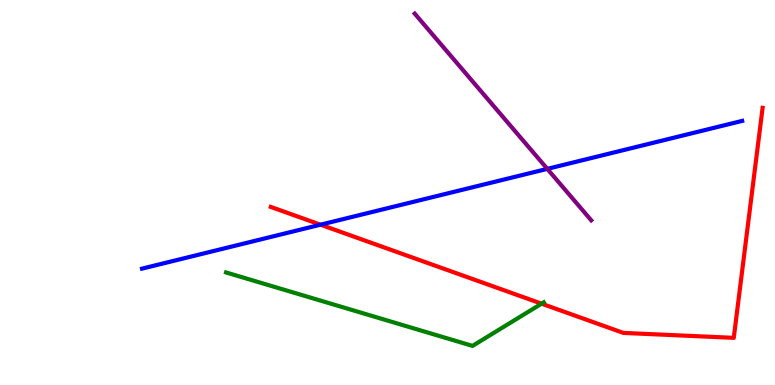[{'lines': ['blue', 'red'], 'intersections': [{'x': 4.14, 'y': 4.16}]}, {'lines': ['green', 'red'], 'intersections': [{'x': 6.99, 'y': 2.11}]}, {'lines': ['purple', 'red'], 'intersections': []}, {'lines': ['blue', 'green'], 'intersections': []}, {'lines': ['blue', 'purple'], 'intersections': [{'x': 7.06, 'y': 5.61}]}, {'lines': ['green', 'purple'], 'intersections': []}]